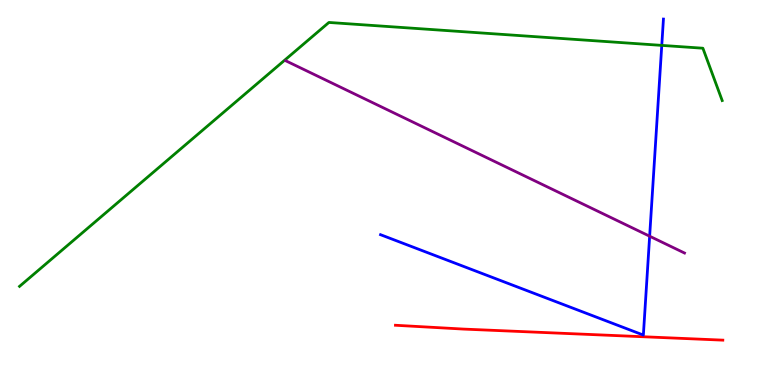[{'lines': ['blue', 'red'], 'intersections': []}, {'lines': ['green', 'red'], 'intersections': []}, {'lines': ['purple', 'red'], 'intersections': []}, {'lines': ['blue', 'green'], 'intersections': [{'x': 8.54, 'y': 8.82}]}, {'lines': ['blue', 'purple'], 'intersections': [{'x': 8.38, 'y': 3.86}]}, {'lines': ['green', 'purple'], 'intersections': []}]